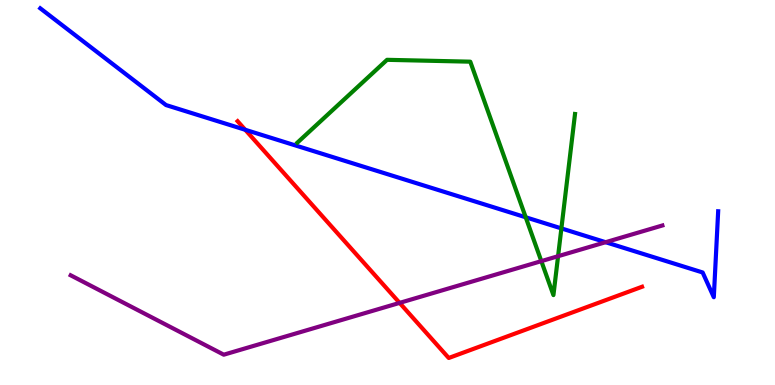[{'lines': ['blue', 'red'], 'intersections': [{'x': 3.16, 'y': 6.63}]}, {'lines': ['green', 'red'], 'intersections': []}, {'lines': ['purple', 'red'], 'intersections': [{'x': 5.16, 'y': 2.13}]}, {'lines': ['blue', 'green'], 'intersections': [{'x': 6.78, 'y': 4.36}, {'x': 7.24, 'y': 4.07}]}, {'lines': ['blue', 'purple'], 'intersections': [{'x': 7.81, 'y': 3.71}]}, {'lines': ['green', 'purple'], 'intersections': [{'x': 6.98, 'y': 3.22}, {'x': 7.2, 'y': 3.35}]}]